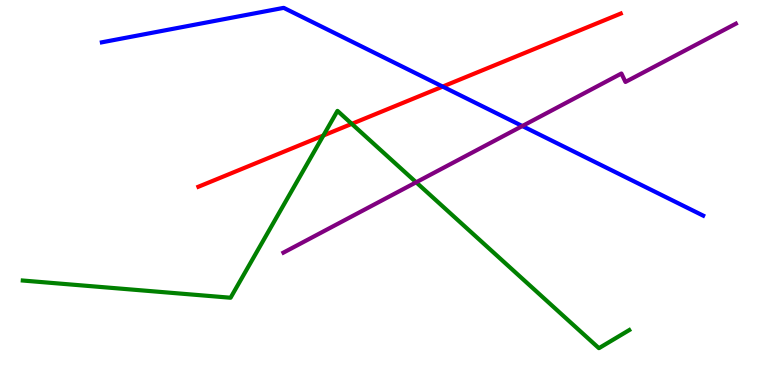[{'lines': ['blue', 'red'], 'intersections': [{'x': 5.71, 'y': 7.75}]}, {'lines': ['green', 'red'], 'intersections': [{'x': 4.17, 'y': 6.48}, {'x': 4.54, 'y': 6.78}]}, {'lines': ['purple', 'red'], 'intersections': []}, {'lines': ['blue', 'green'], 'intersections': []}, {'lines': ['blue', 'purple'], 'intersections': [{'x': 6.74, 'y': 6.73}]}, {'lines': ['green', 'purple'], 'intersections': [{'x': 5.37, 'y': 5.27}]}]